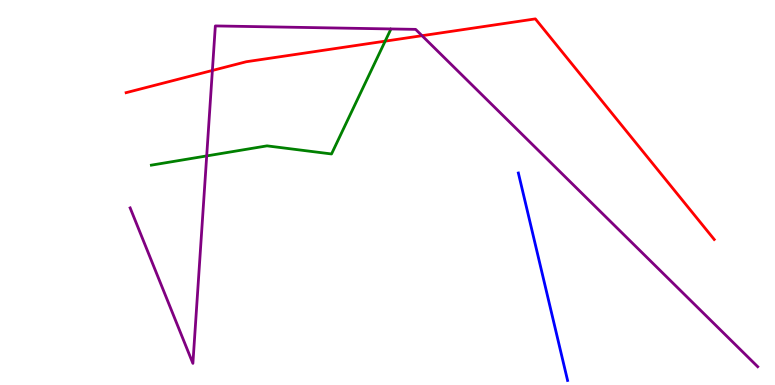[{'lines': ['blue', 'red'], 'intersections': []}, {'lines': ['green', 'red'], 'intersections': [{'x': 4.97, 'y': 8.93}]}, {'lines': ['purple', 'red'], 'intersections': [{'x': 2.74, 'y': 8.17}, {'x': 5.45, 'y': 9.07}]}, {'lines': ['blue', 'green'], 'intersections': []}, {'lines': ['blue', 'purple'], 'intersections': []}, {'lines': ['green', 'purple'], 'intersections': [{'x': 2.67, 'y': 5.95}]}]